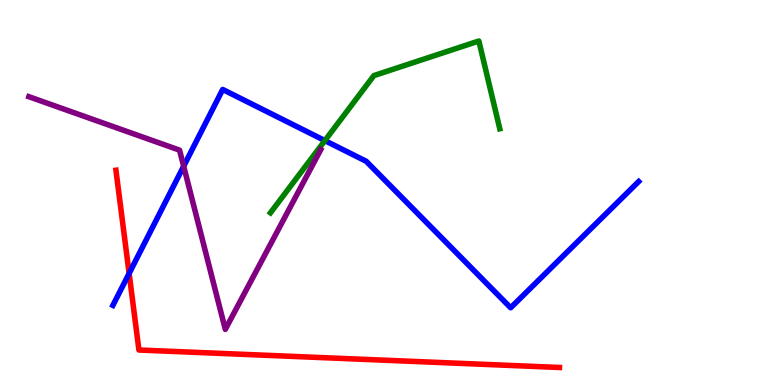[{'lines': ['blue', 'red'], 'intersections': [{'x': 1.67, 'y': 2.9}]}, {'lines': ['green', 'red'], 'intersections': []}, {'lines': ['purple', 'red'], 'intersections': []}, {'lines': ['blue', 'green'], 'intersections': [{'x': 4.19, 'y': 6.35}]}, {'lines': ['blue', 'purple'], 'intersections': [{'x': 2.37, 'y': 5.68}]}, {'lines': ['green', 'purple'], 'intersections': []}]